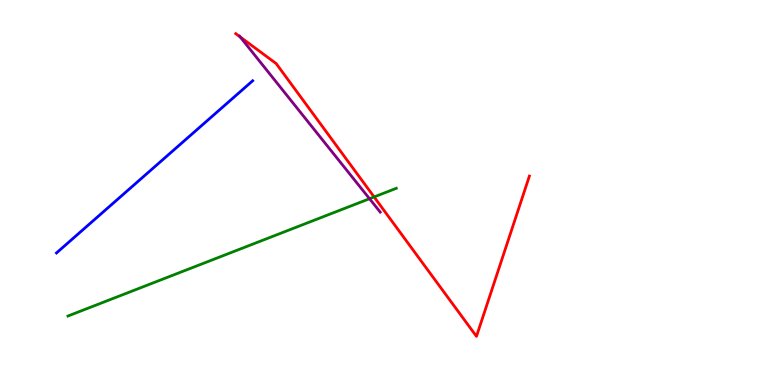[{'lines': ['blue', 'red'], 'intersections': []}, {'lines': ['green', 'red'], 'intersections': [{'x': 4.83, 'y': 4.88}]}, {'lines': ['purple', 'red'], 'intersections': [{'x': 3.1, 'y': 9.04}]}, {'lines': ['blue', 'green'], 'intersections': []}, {'lines': ['blue', 'purple'], 'intersections': []}, {'lines': ['green', 'purple'], 'intersections': [{'x': 4.77, 'y': 4.84}]}]